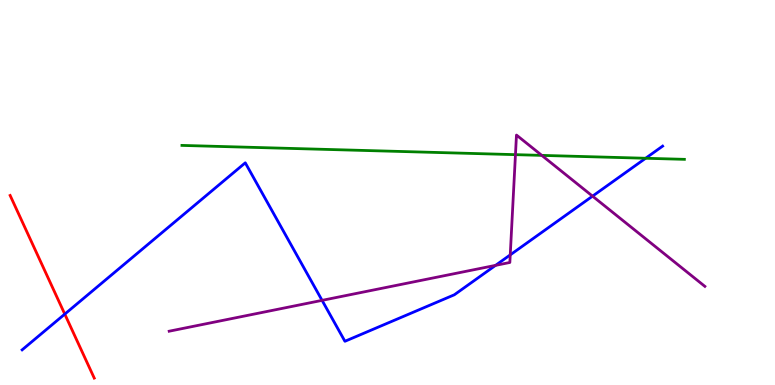[{'lines': ['blue', 'red'], 'intersections': [{'x': 0.836, 'y': 1.84}]}, {'lines': ['green', 'red'], 'intersections': []}, {'lines': ['purple', 'red'], 'intersections': []}, {'lines': ['blue', 'green'], 'intersections': [{'x': 8.33, 'y': 5.89}]}, {'lines': ['blue', 'purple'], 'intersections': [{'x': 4.16, 'y': 2.2}, {'x': 6.39, 'y': 3.11}, {'x': 6.58, 'y': 3.38}, {'x': 7.65, 'y': 4.91}]}, {'lines': ['green', 'purple'], 'intersections': [{'x': 6.65, 'y': 5.98}, {'x': 6.99, 'y': 5.96}]}]